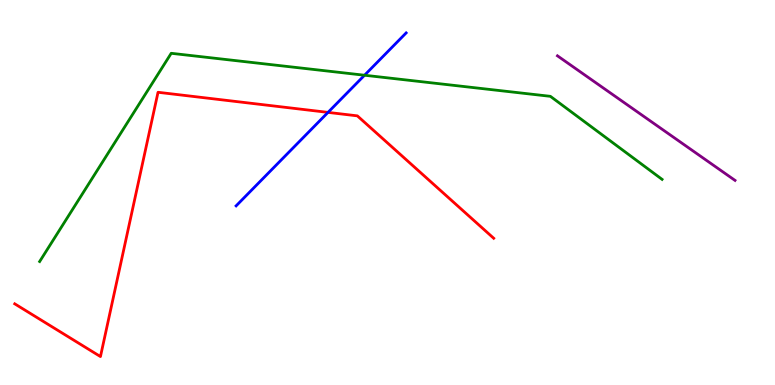[{'lines': ['blue', 'red'], 'intersections': [{'x': 4.23, 'y': 7.08}]}, {'lines': ['green', 'red'], 'intersections': []}, {'lines': ['purple', 'red'], 'intersections': []}, {'lines': ['blue', 'green'], 'intersections': [{'x': 4.7, 'y': 8.05}]}, {'lines': ['blue', 'purple'], 'intersections': []}, {'lines': ['green', 'purple'], 'intersections': []}]